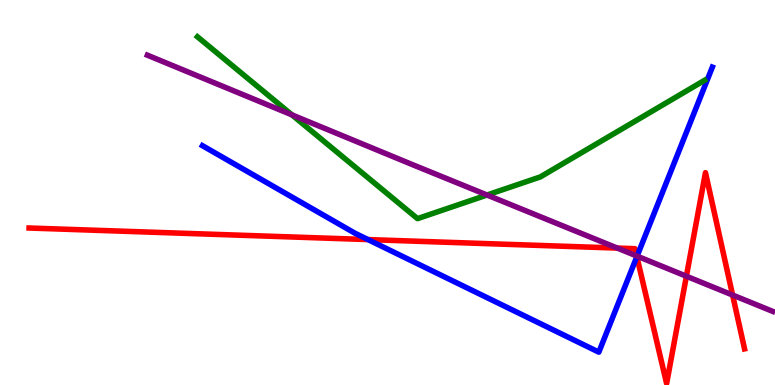[{'lines': ['blue', 'red'], 'intersections': [{'x': 4.75, 'y': 3.78}, {'x': 8.22, 'y': 3.33}]}, {'lines': ['green', 'red'], 'intersections': []}, {'lines': ['purple', 'red'], 'intersections': [{'x': 7.97, 'y': 3.56}, {'x': 8.22, 'y': 3.35}, {'x': 8.86, 'y': 2.83}, {'x': 9.45, 'y': 2.34}]}, {'lines': ['blue', 'green'], 'intersections': []}, {'lines': ['blue', 'purple'], 'intersections': [{'x': 8.22, 'y': 3.35}]}, {'lines': ['green', 'purple'], 'intersections': [{'x': 3.77, 'y': 7.02}, {'x': 6.28, 'y': 4.93}]}]